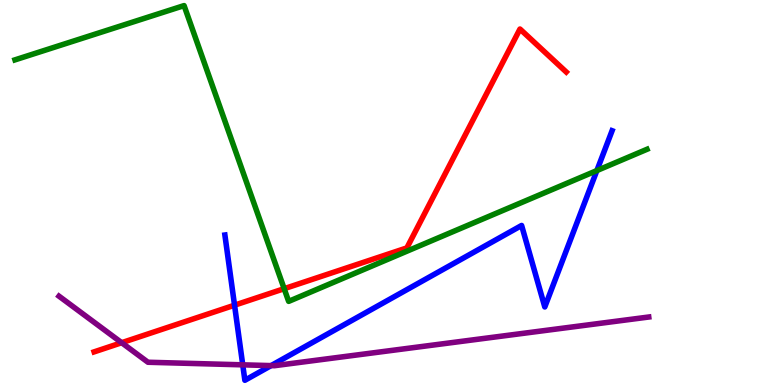[{'lines': ['blue', 'red'], 'intersections': [{'x': 3.03, 'y': 2.07}]}, {'lines': ['green', 'red'], 'intersections': [{'x': 3.67, 'y': 2.5}]}, {'lines': ['purple', 'red'], 'intersections': [{'x': 1.57, 'y': 1.1}]}, {'lines': ['blue', 'green'], 'intersections': [{'x': 7.7, 'y': 5.57}]}, {'lines': ['blue', 'purple'], 'intersections': [{'x': 3.13, 'y': 0.524}, {'x': 3.5, 'y': 0.504}]}, {'lines': ['green', 'purple'], 'intersections': []}]